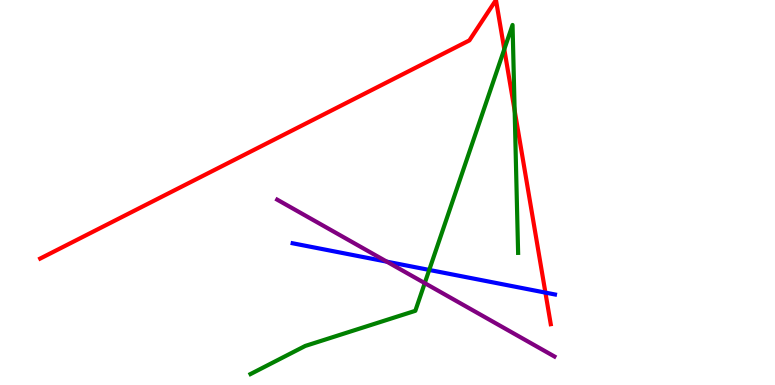[{'lines': ['blue', 'red'], 'intersections': [{'x': 7.04, 'y': 2.4}]}, {'lines': ['green', 'red'], 'intersections': [{'x': 6.51, 'y': 8.72}, {'x': 6.64, 'y': 7.13}]}, {'lines': ['purple', 'red'], 'intersections': []}, {'lines': ['blue', 'green'], 'intersections': [{'x': 5.54, 'y': 2.99}]}, {'lines': ['blue', 'purple'], 'intersections': [{'x': 4.99, 'y': 3.2}]}, {'lines': ['green', 'purple'], 'intersections': [{'x': 5.48, 'y': 2.65}]}]